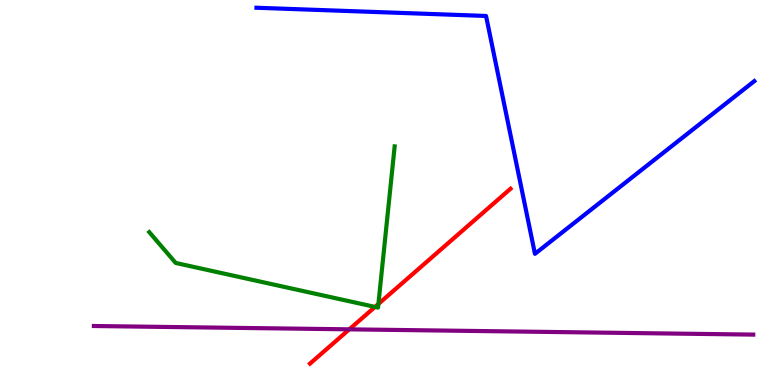[{'lines': ['blue', 'red'], 'intersections': []}, {'lines': ['green', 'red'], 'intersections': [{'x': 4.84, 'y': 2.03}, {'x': 4.88, 'y': 2.1}]}, {'lines': ['purple', 'red'], 'intersections': [{'x': 4.51, 'y': 1.45}]}, {'lines': ['blue', 'green'], 'intersections': []}, {'lines': ['blue', 'purple'], 'intersections': []}, {'lines': ['green', 'purple'], 'intersections': []}]